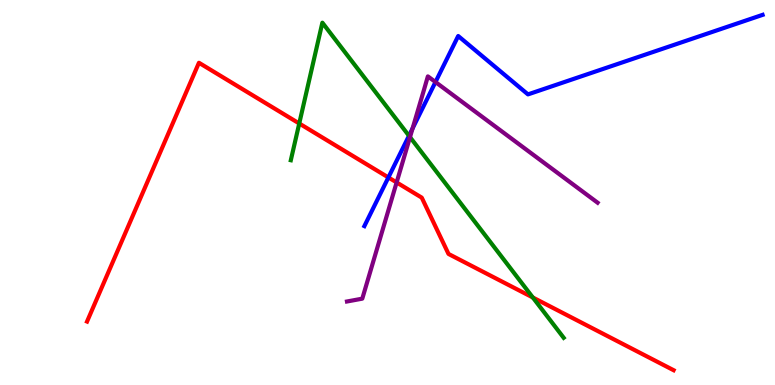[{'lines': ['blue', 'red'], 'intersections': [{'x': 5.01, 'y': 5.39}]}, {'lines': ['green', 'red'], 'intersections': [{'x': 3.86, 'y': 6.79}, {'x': 6.88, 'y': 2.27}]}, {'lines': ['purple', 'red'], 'intersections': [{'x': 5.12, 'y': 5.26}]}, {'lines': ['blue', 'green'], 'intersections': [{'x': 5.28, 'y': 6.47}]}, {'lines': ['blue', 'purple'], 'intersections': [{'x': 5.32, 'y': 6.66}, {'x': 5.62, 'y': 7.87}]}, {'lines': ['green', 'purple'], 'intersections': [{'x': 5.29, 'y': 6.44}]}]